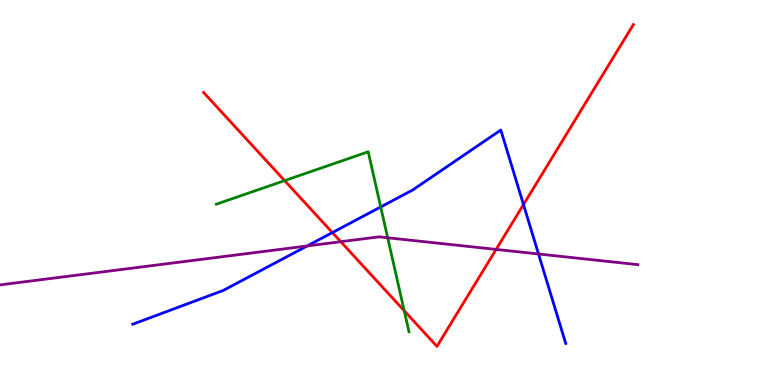[{'lines': ['blue', 'red'], 'intersections': [{'x': 4.29, 'y': 3.96}, {'x': 6.75, 'y': 4.69}]}, {'lines': ['green', 'red'], 'intersections': [{'x': 3.67, 'y': 5.31}, {'x': 5.22, 'y': 1.93}]}, {'lines': ['purple', 'red'], 'intersections': [{'x': 4.4, 'y': 3.72}, {'x': 6.4, 'y': 3.52}]}, {'lines': ['blue', 'green'], 'intersections': [{'x': 4.91, 'y': 4.62}]}, {'lines': ['blue', 'purple'], 'intersections': [{'x': 3.96, 'y': 3.61}, {'x': 6.95, 'y': 3.4}]}, {'lines': ['green', 'purple'], 'intersections': [{'x': 5.0, 'y': 3.82}]}]